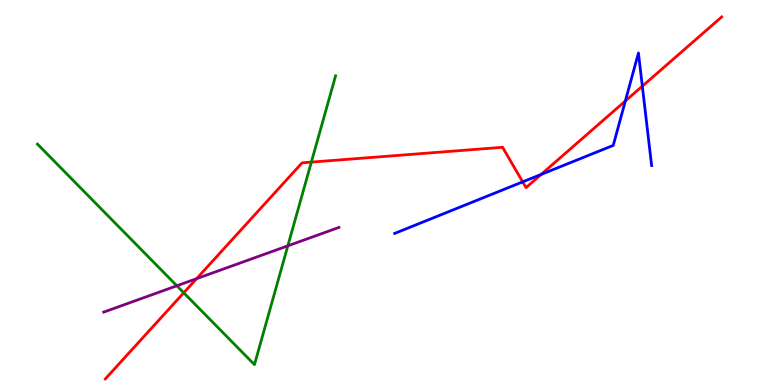[{'lines': ['blue', 'red'], 'intersections': [{'x': 6.74, 'y': 5.28}, {'x': 6.98, 'y': 5.47}, {'x': 8.07, 'y': 7.38}, {'x': 8.29, 'y': 7.76}]}, {'lines': ['green', 'red'], 'intersections': [{'x': 2.37, 'y': 2.4}, {'x': 4.02, 'y': 5.79}]}, {'lines': ['purple', 'red'], 'intersections': [{'x': 2.54, 'y': 2.76}]}, {'lines': ['blue', 'green'], 'intersections': []}, {'lines': ['blue', 'purple'], 'intersections': []}, {'lines': ['green', 'purple'], 'intersections': [{'x': 2.28, 'y': 2.58}, {'x': 3.71, 'y': 3.61}]}]